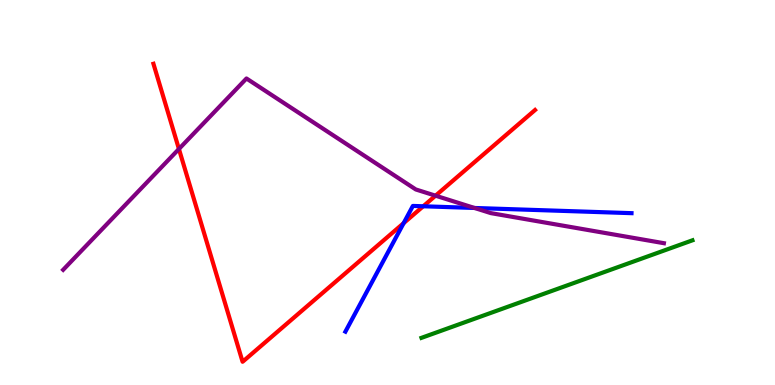[{'lines': ['blue', 'red'], 'intersections': [{'x': 5.21, 'y': 4.2}, {'x': 5.46, 'y': 4.64}]}, {'lines': ['green', 'red'], 'intersections': []}, {'lines': ['purple', 'red'], 'intersections': [{'x': 2.31, 'y': 6.13}, {'x': 5.62, 'y': 4.92}]}, {'lines': ['blue', 'green'], 'intersections': []}, {'lines': ['blue', 'purple'], 'intersections': [{'x': 6.12, 'y': 4.6}]}, {'lines': ['green', 'purple'], 'intersections': []}]